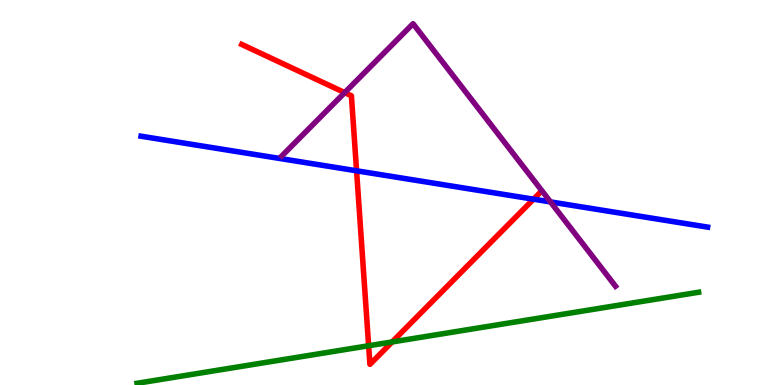[{'lines': ['blue', 'red'], 'intersections': [{'x': 4.6, 'y': 5.56}, {'x': 6.88, 'y': 4.83}]}, {'lines': ['green', 'red'], 'intersections': [{'x': 4.76, 'y': 1.02}, {'x': 5.06, 'y': 1.12}]}, {'lines': ['purple', 'red'], 'intersections': [{'x': 4.45, 'y': 7.59}]}, {'lines': ['blue', 'green'], 'intersections': []}, {'lines': ['blue', 'purple'], 'intersections': [{'x': 7.1, 'y': 4.76}]}, {'lines': ['green', 'purple'], 'intersections': []}]